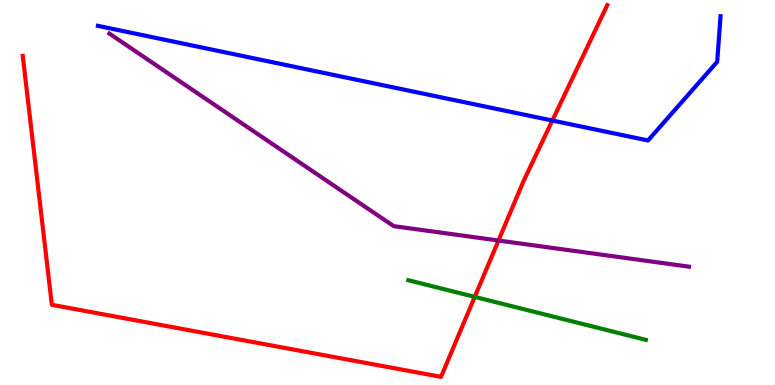[{'lines': ['blue', 'red'], 'intersections': [{'x': 7.13, 'y': 6.87}]}, {'lines': ['green', 'red'], 'intersections': [{'x': 6.13, 'y': 2.29}]}, {'lines': ['purple', 'red'], 'intersections': [{'x': 6.43, 'y': 3.75}]}, {'lines': ['blue', 'green'], 'intersections': []}, {'lines': ['blue', 'purple'], 'intersections': []}, {'lines': ['green', 'purple'], 'intersections': []}]